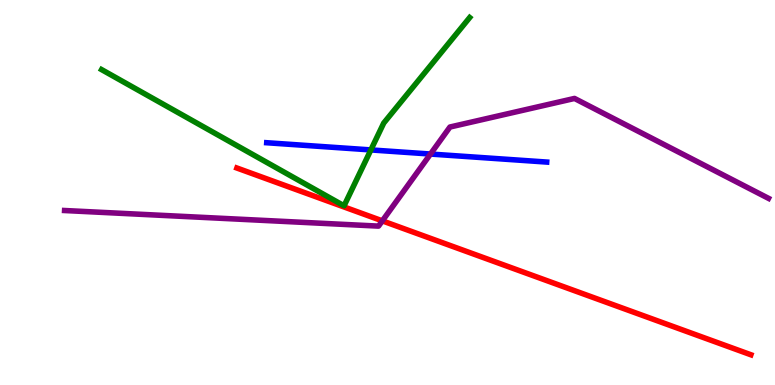[{'lines': ['blue', 'red'], 'intersections': []}, {'lines': ['green', 'red'], 'intersections': []}, {'lines': ['purple', 'red'], 'intersections': [{'x': 4.93, 'y': 4.26}]}, {'lines': ['blue', 'green'], 'intersections': [{'x': 4.79, 'y': 6.11}]}, {'lines': ['blue', 'purple'], 'intersections': [{'x': 5.55, 'y': 6.0}]}, {'lines': ['green', 'purple'], 'intersections': []}]